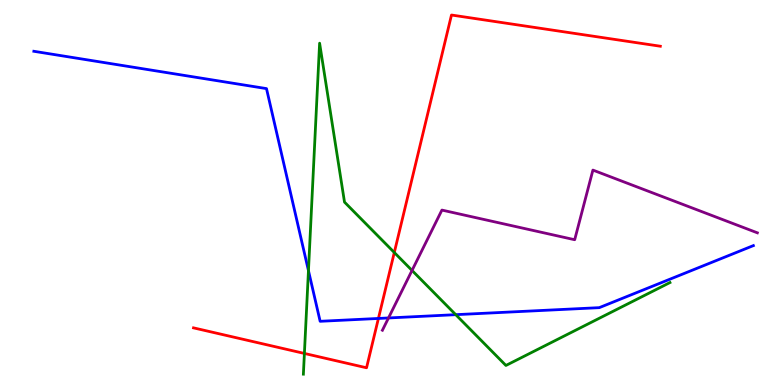[{'lines': ['blue', 'red'], 'intersections': [{'x': 4.88, 'y': 1.73}]}, {'lines': ['green', 'red'], 'intersections': [{'x': 3.93, 'y': 0.82}, {'x': 5.09, 'y': 3.44}]}, {'lines': ['purple', 'red'], 'intersections': []}, {'lines': ['blue', 'green'], 'intersections': [{'x': 3.98, 'y': 2.97}, {'x': 5.88, 'y': 1.83}]}, {'lines': ['blue', 'purple'], 'intersections': [{'x': 5.01, 'y': 1.74}]}, {'lines': ['green', 'purple'], 'intersections': [{'x': 5.32, 'y': 2.98}]}]